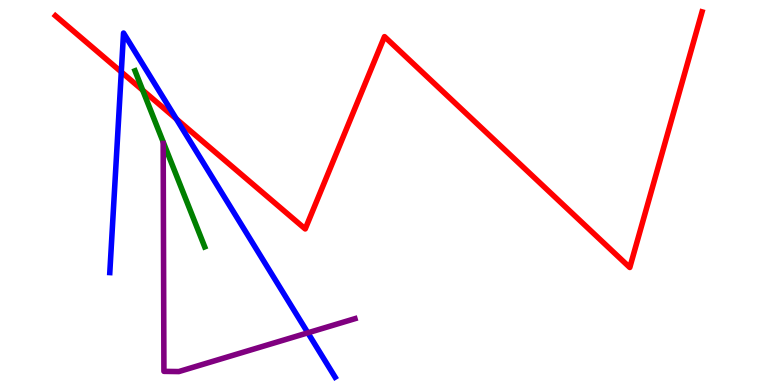[{'lines': ['blue', 'red'], 'intersections': [{'x': 1.57, 'y': 8.13}, {'x': 2.28, 'y': 6.91}]}, {'lines': ['green', 'red'], 'intersections': [{'x': 1.84, 'y': 7.66}]}, {'lines': ['purple', 'red'], 'intersections': []}, {'lines': ['blue', 'green'], 'intersections': []}, {'lines': ['blue', 'purple'], 'intersections': [{'x': 3.97, 'y': 1.36}]}, {'lines': ['green', 'purple'], 'intersections': []}]